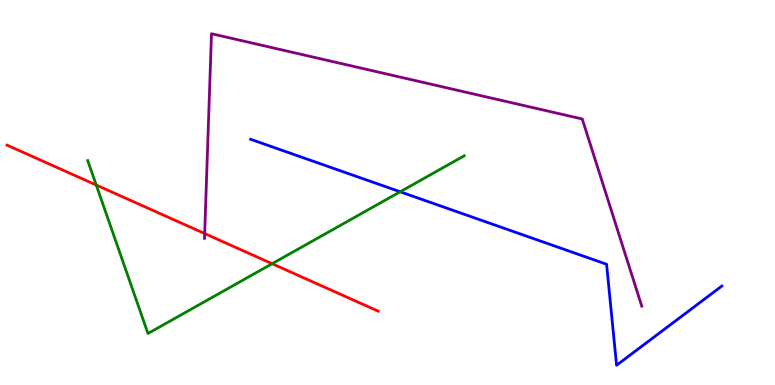[{'lines': ['blue', 'red'], 'intersections': []}, {'lines': ['green', 'red'], 'intersections': [{'x': 1.24, 'y': 5.19}, {'x': 3.51, 'y': 3.15}]}, {'lines': ['purple', 'red'], 'intersections': [{'x': 2.64, 'y': 3.93}]}, {'lines': ['blue', 'green'], 'intersections': [{'x': 5.16, 'y': 5.02}]}, {'lines': ['blue', 'purple'], 'intersections': []}, {'lines': ['green', 'purple'], 'intersections': []}]